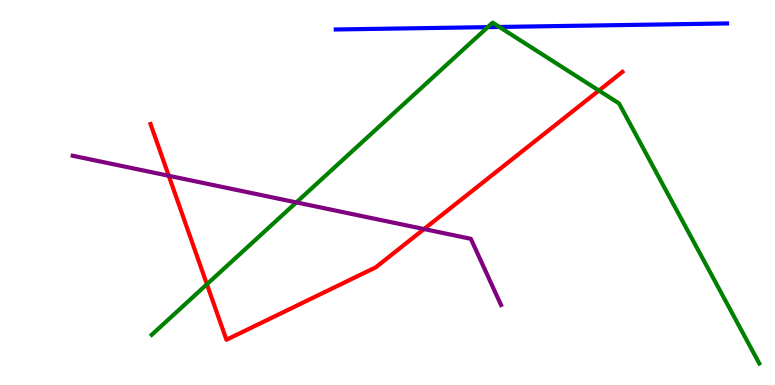[{'lines': ['blue', 'red'], 'intersections': []}, {'lines': ['green', 'red'], 'intersections': [{'x': 2.67, 'y': 2.62}, {'x': 7.73, 'y': 7.65}]}, {'lines': ['purple', 'red'], 'intersections': [{'x': 2.18, 'y': 5.43}, {'x': 5.47, 'y': 4.05}]}, {'lines': ['blue', 'green'], 'intersections': [{'x': 6.29, 'y': 9.3}, {'x': 6.44, 'y': 9.3}]}, {'lines': ['blue', 'purple'], 'intersections': []}, {'lines': ['green', 'purple'], 'intersections': [{'x': 3.82, 'y': 4.74}]}]